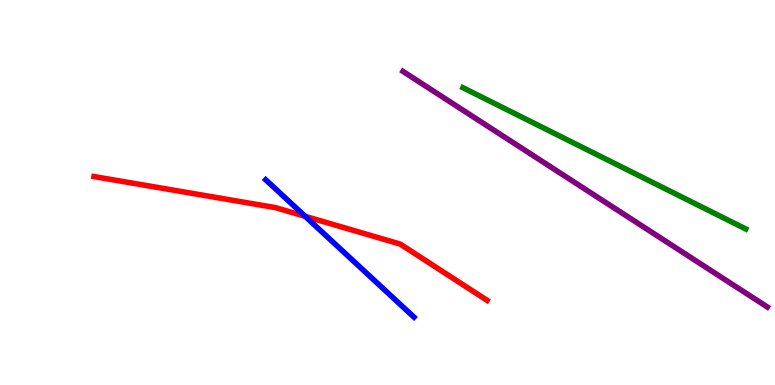[{'lines': ['blue', 'red'], 'intersections': [{'x': 3.94, 'y': 4.38}]}, {'lines': ['green', 'red'], 'intersections': []}, {'lines': ['purple', 'red'], 'intersections': []}, {'lines': ['blue', 'green'], 'intersections': []}, {'lines': ['blue', 'purple'], 'intersections': []}, {'lines': ['green', 'purple'], 'intersections': []}]